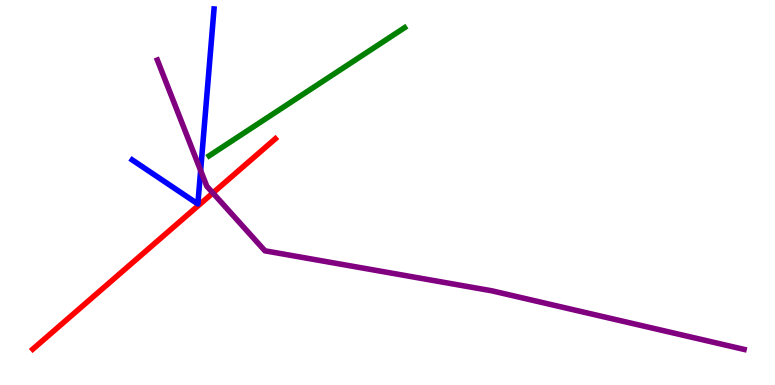[{'lines': ['blue', 'red'], 'intersections': []}, {'lines': ['green', 'red'], 'intersections': []}, {'lines': ['purple', 'red'], 'intersections': [{'x': 2.75, 'y': 4.99}]}, {'lines': ['blue', 'green'], 'intersections': []}, {'lines': ['blue', 'purple'], 'intersections': [{'x': 2.59, 'y': 5.57}]}, {'lines': ['green', 'purple'], 'intersections': []}]